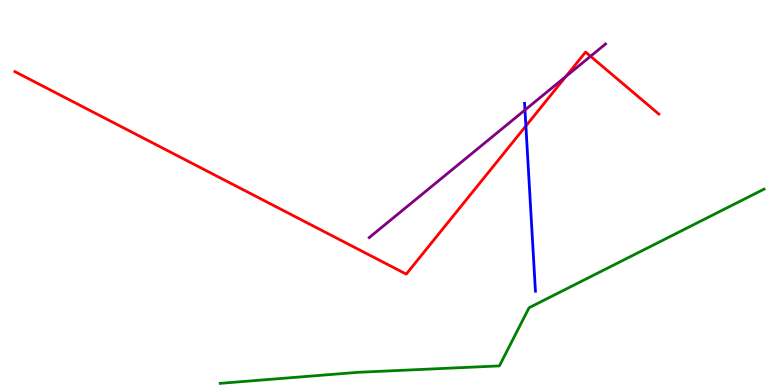[{'lines': ['blue', 'red'], 'intersections': [{'x': 6.79, 'y': 6.73}]}, {'lines': ['green', 'red'], 'intersections': []}, {'lines': ['purple', 'red'], 'intersections': [{'x': 7.3, 'y': 8.01}, {'x': 7.62, 'y': 8.54}]}, {'lines': ['blue', 'green'], 'intersections': []}, {'lines': ['blue', 'purple'], 'intersections': [{'x': 6.77, 'y': 7.14}]}, {'lines': ['green', 'purple'], 'intersections': []}]